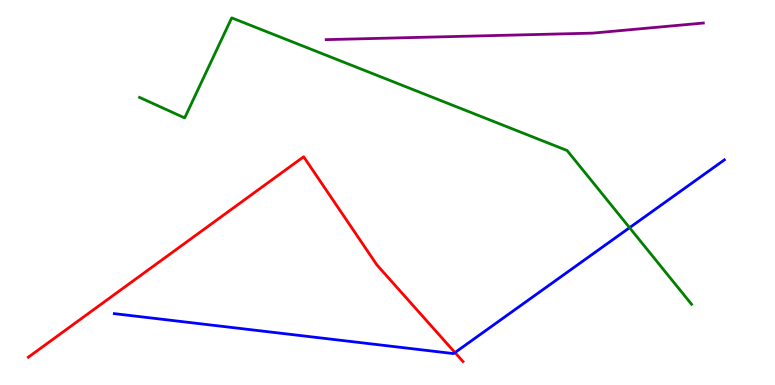[{'lines': ['blue', 'red'], 'intersections': [{'x': 5.87, 'y': 0.843}]}, {'lines': ['green', 'red'], 'intersections': []}, {'lines': ['purple', 'red'], 'intersections': []}, {'lines': ['blue', 'green'], 'intersections': [{'x': 8.12, 'y': 4.09}]}, {'lines': ['blue', 'purple'], 'intersections': []}, {'lines': ['green', 'purple'], 'intersections': []}]